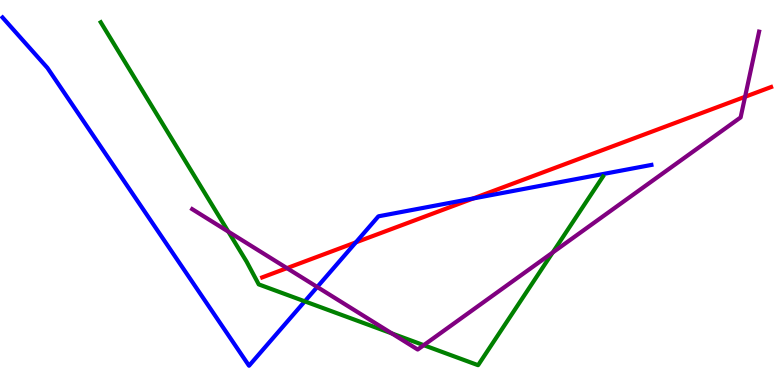[{'lines': ['blue', 'red'], 'intersections': [{'x': 4.59, 'y': 3.7}, {'x': 6.11, 'y': 4.84}]}, {'lines': ['green', 'red'], 'intersections': []}, {'lines': ['purple', 'red'], 'intersections': [{'x': 3.7, 'y': 3.04}, {'x': 9.61, 'y': 7.49}]}, {'lines': ['blue', 'green'], 'intersections': [{'x': 3.93, 'y': 2.17}]}, {'lines': ['blue', 'purple'], 'intersections': [{'x': 4.09, 'y': 2.55}]}, {'lines': ['green', 'purple'], 'intersections': [{'x': 2.95, 'y': 3.98}, {'x': 5.06, 'y': 1.34}, {'x': 5.47, 'y': 1.03}, {'x': 7.13, 'y': 3.44}]}]